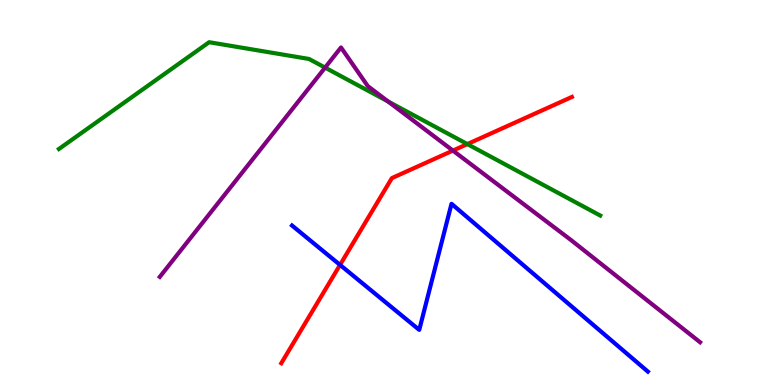[{'lines': ['blue', 'red'], 'intersections': [{'x': 4.39, 'y': 3.12}]}, {'lines': ['green', 'red'], 'intersections': [{'x': 6.03, 'y': 6.26}]}, {'lines': ['purple', 'red'], 'intersections': [{'x': 5.84, 'y': 6.09}]}, {'lines': ['blue', 'green'], 'intersections': []}, {'lines': ['blue', 'purple'], 'intersections': []}, {'lines': ['green', 'purple'], 'intersections': [{'x': 4.19, 'y': 8.24}, {'x': 5.01, 'y': 7.36}]}]